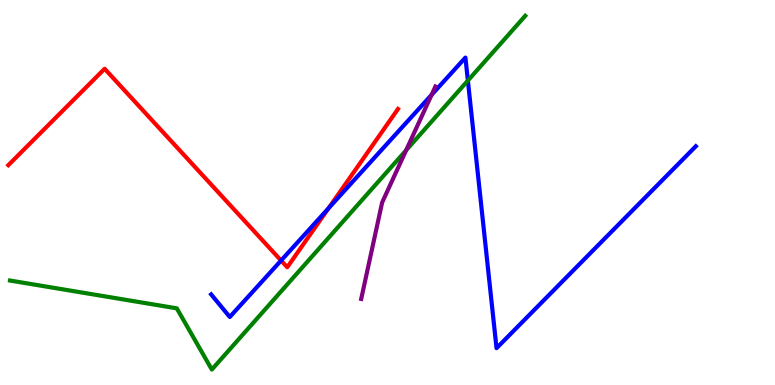[{'lines': ['blue', 'red'], 'intersections': [{'x': 3.63, 'y': 3.23}, {'x': 4.24, 'y': 4.59}]}, {'lines': ['green', 'red'], 'intersections': []}, {'lines': ['purple', 'red'], 'intersections': []}, {'lines': ['blue', 'green'], 'intersections': [{'x': 6.04, 'y': 7.91}]}, {'lines': ['blue', 'purple'], 'intersections': [{'x': 5.57, 'y': 7.54}]}, {'lines': ['green', 'purple'], 'intersections': [{'x': 5.24, 'y': 6.1}]}]